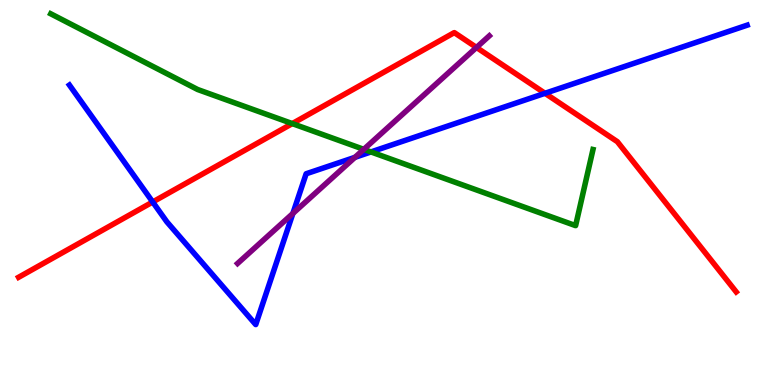[{'lines': ['blue', 'red'], 'intersections': [{'x': 1.97, 'y': 4.75}, {'x': 7.03, 'y': 7.58}]}, {'lines': ['green', 'red'], 'intersections': [{'x': 3.77, 'y': 6.79}]}, {'lines': ['purple', 'red'], 'intersections': [{'x': 6.15, 'y': 8.77}]}, {'lines': ['blue', 'green'], 'intersections': [{'x': 4.79, 'y': 6.05}]}, {'lines': ['blue', 'purple'], 'intersections': [{'x': 3.78, 'y': 4.46}, {'x': 4.58, 'y': 5.91}]}, {'lines': ['green', 'purple'], 'intersections': [{'x': 4.69, 'y': 6.12}]}]